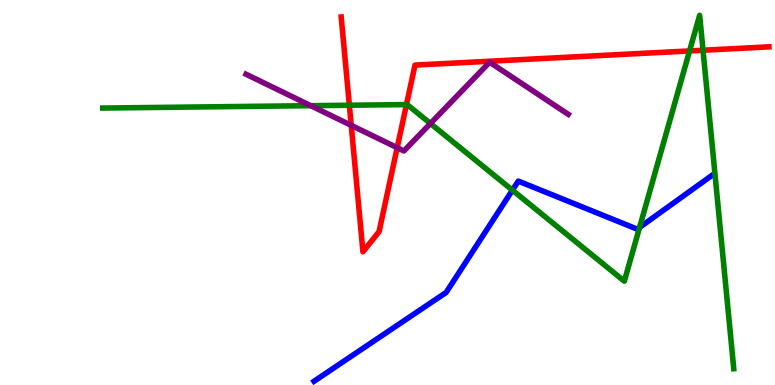[{'lines': ['blue', 'red'], 'intersections': []}, {'lines': ['green', 'red'], 'intersections': [{'x': 4.51, 'y': 7.27}, {'x': 5.24, 'y': 7.28}, {'x': 8.9, 'y': 8.68}, {'x': 9.07, 'y': 8.7}]}, {'lines': ['purple', 'red'], 'intersections': [{'x': 4.53, 'y': 6.74}, {'x': 5.12, 'y': 6.16}]}, {'lines': ['blue', 'green'], 'intersections': [{'x': 6.61, 'y': 5.06}, {'x': 8.25, 'y': 4.09}]}, {'lines': ['blue', 'purple'], 'intersections': []}, {'lines': ['green', 'purple'], 'intersections': [{'x': 4.01, 'y': 7.26}, {'x': 5.55, 'y': 6.79}]}]